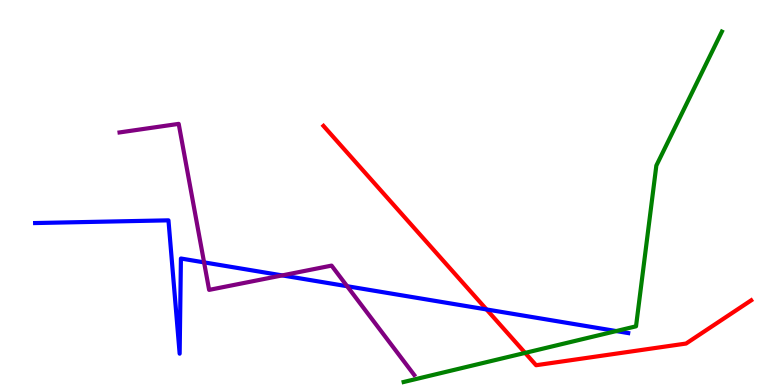[{'lines': ['blue', 'red'], 'intersections': [{'x': 6.28, 'y': 1.96}]}, {'lines': ['green', 'red'], 'intersections': [{'x': 6.78, 'y': 0.834}]}, {'lines': ['purple', 'red'], 'intersections': []}, {'lines': ['blue', 'green'], 'intersections': [{'x': 7.95, 'y': 1.4}]}, {'lines': ['blue', 'purple'], 'intersections': [{'x': 2.63, 'y': 3.18}, {'x': 3.64, 'y': 2.85}, {'x': 4.48, 'y': 2.57}]}, {'lines': ['green', 'purple'], 'intersections': []}]